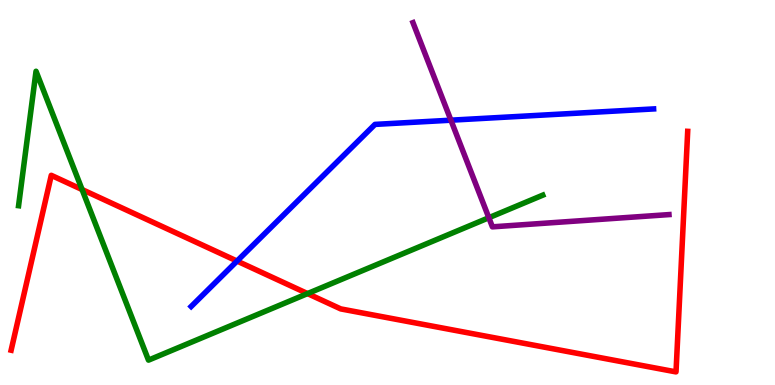[{'lines': ['blue', 'red'], 'intersections': [{'x': 3.06, 'y': 3.22}]}, {'lines': ['green', 'red'], 'intersections': [{'x': 1.06, 'y': 5.08}, {'x': 3.97, 'y': 2.37}]}, {'lines': ['purple', 'red'], 'intersections': []}, {'lines': ['blue', 'green'], 'intersections': []}, {'lines': ['blue', 'purple'], 'intersections': [{'x': 5.82, 'y': 6.88}]}, {'lines': ['green', 'purple'], 'intersections': [{'x': 6.31, 'y': 4.34}]}]